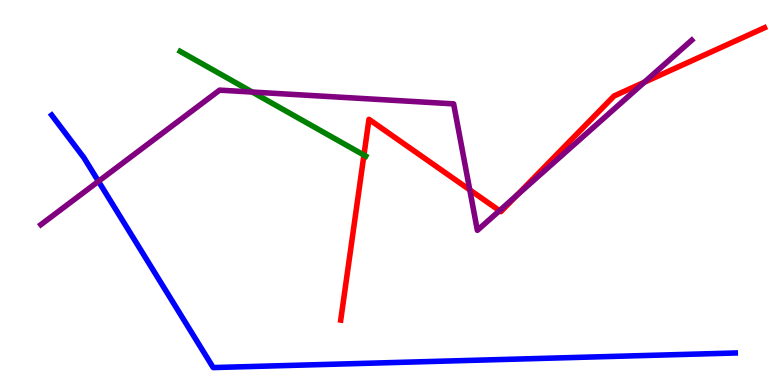[{'lines': ['blue', 'red'], 'intersections': []}, {'lines': ['green', 'red'], 'intersections': [{'x': 4.7, 'y': 5.97}]}, {'lines': ['purple', 'red'], 'intersections': [{'x': 6.06, 'y': 5.07}, {'x': 6.45, 'y': 4.53}, {'x': 6.67, 'y': 4.93}, {'x': 8.31, 'y': 7.86}]}, {'lines': ['blue', 'green'], 'intersections': []}, {'lines': ['blue', 'purple'], 'intersections': [{'x': 1.27, 'y': 5.29}]}, {'lines': ['green', 'purple'], 'intersections': [{'x': 3.25, 'y': 7.61}]}]